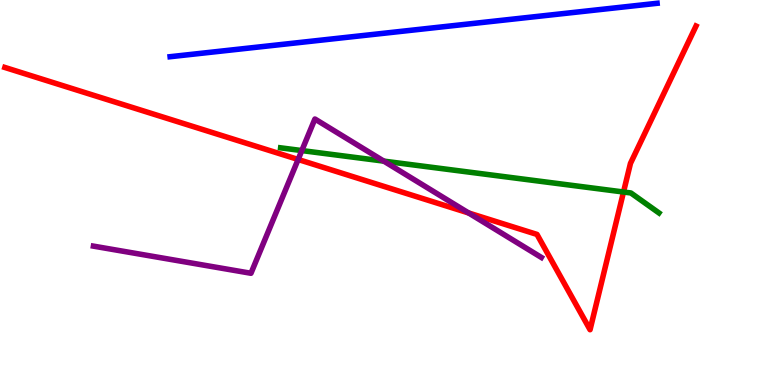[{'lines': ['blue', 'red'], 'intersections': []}, {'lines': ['green', 'red'], 'intersections': [{'x': 8.05, 'y': 5.01}]}, {'lines': ['purple', 'red'], 'intersections': [{'x': 3.85, 'y': 5.86}, {'x': 6.05, 'y': 4.47}]}, {'lines': ['blue', 'green'], 'intersections': []}, {'lines': ['blue', 'purple'], 'intersections': []}, {'lines': ['green', 'purple'], 'intersections': [{'x': 3.89, 'y': 6.09}, {'x': 4.95, 'y': 5.81}]}]